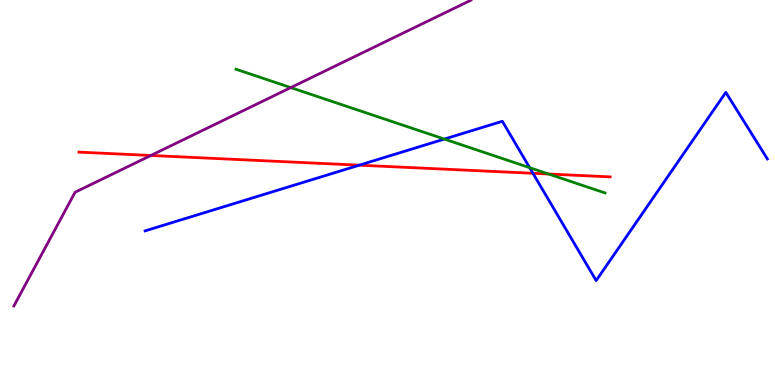[{'lines': ['blue', 'red'], 'intersections': [{'x': 4.64, 'y': 5.71}, {'x': 6.88, 'y': 5.5}]}, {'lines': ['green', 'red'], 'intersections': [{'x': 7.08, 'y': 5.48}]}, {'lines': ['purple', 'red'], 'intersections': [{'x': 1.95, 'y': 5.96}]}, {'lines': ['blue', 'green'], 'intersections': [{'x': 5.73, 'y': 6.39}, {'x': 6.83, 'y': 5.65}]}, {'lines': ['blue', 'purple'], 'intersections': []}, {'lines': ['green', 'purple'], 'intersections': [{'x': 3.75, 'y': 7.72}]}]